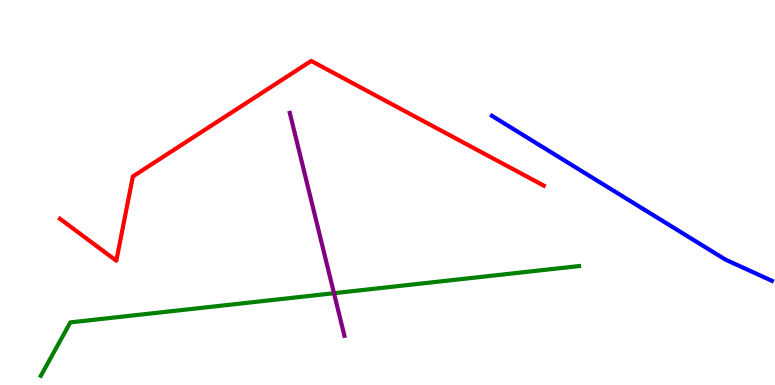[{'lines': ['blue', 'red'], 'intersections': []}, {'lines': ['green', 'red'], 'intersections': []}, {'lines': ['purple', 'red'], 'intersections': []}, {'lines': ['blue', 'green'], 'intersections': []}, {'lines': ['blue', 'purple'], 'intersections': []}, {'lines': ['green', 'purple'], 'intersections': [{'x': 4.31, 'y': 2.38}]}]